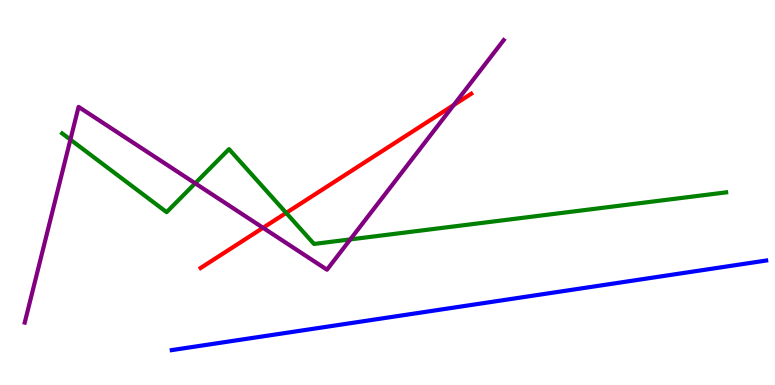[{'lines': ['blue', 'red'], 'intersections': []}, {'lines': ['green', 'red'], 'intersections': [{'x': 3.69, 'y': 4.47}]}, {'lines': ['purple', 'red'], 'intersections': [{'x': 3.39, 'y': 4.08}, {'x': 5.85, 'y': 7.27}]}, {'lines': ['blue', 'green'], 'intersections': []}, {'lines': ['blue', 'purple'], 'intersections': []}, {'lines': ['green', 'purple'], 'intersections': [{'x': 0.908, 'y': 6.37}, {'x': 2.52, 'y': 5.24}, {'x': 4.52, 'y': 3.78}]}]